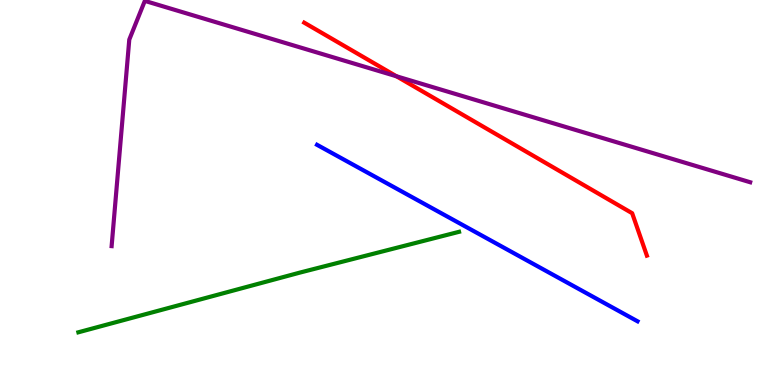[{'lines': ['blue', 'red'], 'intersections': []}, {'lines': ['green', 'red'], 'intersections': []}, {'lines': ['purple', 'red'], 'intersections': [{'x': 5.12, 'y': 8.02}]}, {'lines': ['blue', 'green'], 'intersections': []}, {'lines': ['blue', 'purple'], 'intersections': []}, {'lines': ['green', 'purple'], 'intersections': []}]